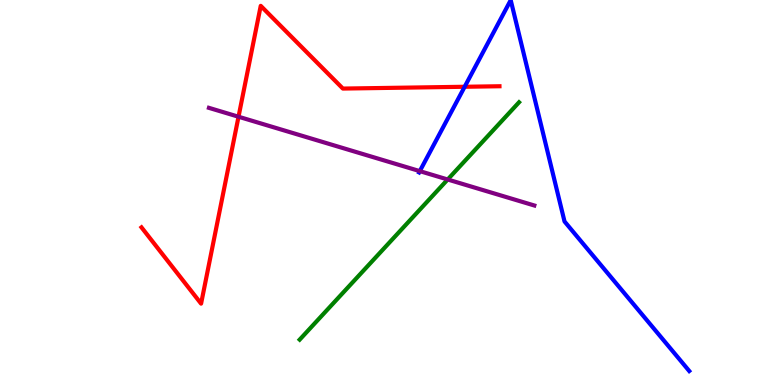[{'lines': ['blue', 'red'], 'intersections': [{'x': 6.0, 'y': 7.75}]}, {'lines': ['green', 'red'], 'intersections': []}, {'lines': ['purple', 'red'], 'intersections': [{'x': 3.08, 'y': 6.97}]}, {'lines': ['blue', 'green'], 'intersections': []}, {'lines': ['blue', 'purple'], 'intersections': [{'x': 5.42, 'y': 5.56}]}, {'lines': ['green', 'purple'], 'intersections': [{'x': 5.78, 'y': 5.34}]}]